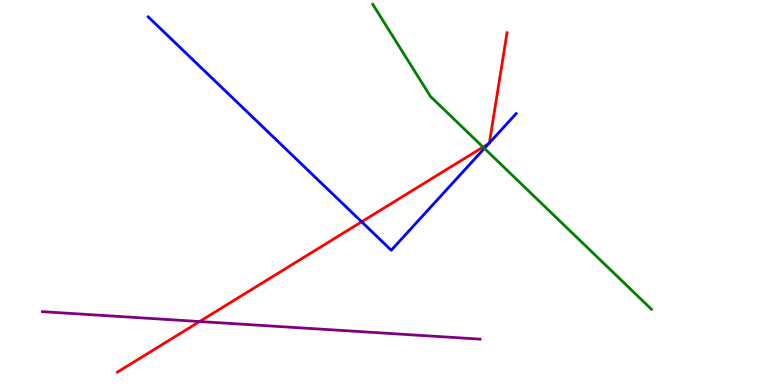[{'lines': ['blue', 'red'], 'intersections': [{'x': 4.67, 'y': 4.24}, {'x': 6.31, 'y': 6.27}, {'x': 6.31, 'y': 6.29}]}, {'lines': ['green', 'red'], 'intersections': [{'x': 6.23, 'y': 6.18}]}, {'lines': ['purple', 'red'], 'intersections': [{'x': 2.58, 'y': 1.65}]}, {'lines': ['blue', 'green'], 'intersections': [{'x': 6.25, 'y': 6.15}]}, {'lines': ['blue', 'purple'], 'intersections': []}, {'lines': ['green', 'purple'], 'intersections': []}]